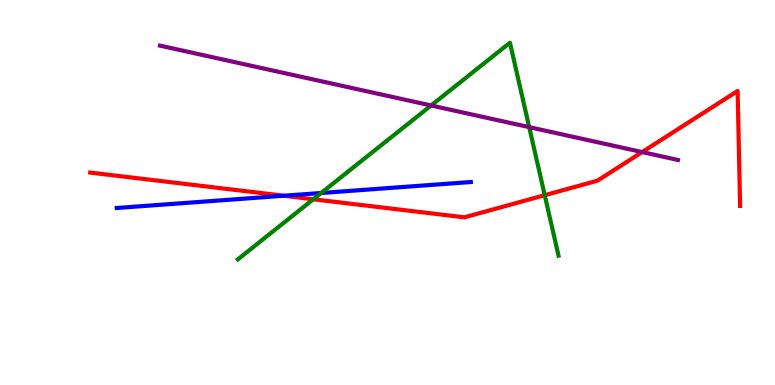[{'lines': ['blue', 'red'], 'intersections': [{'x': 3.66, 'y': 4.92}]}, {'lines': ['green', 'red'], 'intersections': [{'x': 4.04, 'y': 4.82}, {'x': 7.03, 'y': 4.93}]}, {'lines': ['purple', 'red'], 'intersections': [{'x': 8.29, 'y': 6.05}]}, {'lines': ['blue', 'green'], 'intersections': [{'x': 4.14, 'y': 4.99}]}, {'lines': ['blue', 'purple'], 'intersections': []}, {'lines': ['green', 'purple'], 'intersections': [{'x': 5.56, 'y': 7.26}, {'x': 6.83, 'y': 6.7}]}]